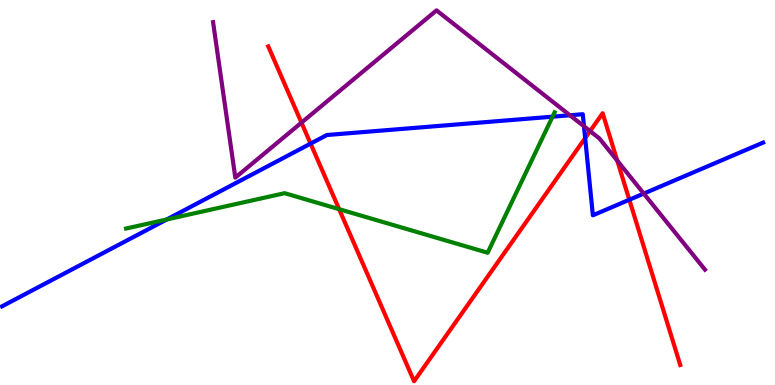[{'lines': ['blue', 'red'], 'intersections': [{'x': 4.01, 'y': 6.27}, {'x': 7.55, 'y': 6.41}, {'x': 8.12, 'y': 4.81}]}, {'lines': ['green', 'red'], 'intersections': [{'x': 4.38, 'y': 4.57}]}, {'lines': ['purple', 'red'], 'intersections': [{'x': 3.89, 'y': 6.81}, {'x': 7.61, 'y': 6.59}, {'x': 7.96, 'y': 5.83}]}, {'lines': ['blue', 'green'], 'intersections': [{'x': 2.15, 'y': 4.3}, {'x': 7.13, 'y': 6.97}]}, {'lines': ['blue', 'purple'], 'intersections': [{'x': 7.35, 'y': 7.01}, {'x': 7.54, 'y': 6.72}, {'x': 8.31, 'y': 4.97}]}, {'lines': ['green', 'purple'], 'intersections': []}]